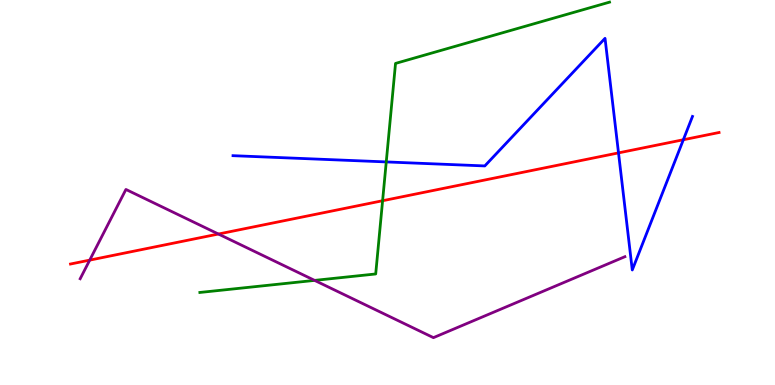[{'lines': ['blue', 'red'], 'intersections': [{'x': 7.98, 'y': 6.03}, {'x': 8.82, 'y': 6.37}]}, {'lines': ['green', 'red'], 'intersections': [{'x': 4.94, 'y': 4.79}]}, {'lines': ['purple', 'red'], 'intersections': [{'x': 1.16, 'y': 3.24}, {'x': 2.82, 'y': 3.92}]}, {'lines': ['blue', 'green'], 'intersections': [{'x': 4.98, 'y': 5.79}]}, {'lines': ['blue', 'purple'], 'intersections': []}, {'lines': ['green', 'purple'], 'intersections': [{'x': 4.06, 'y': 2.72}]}]